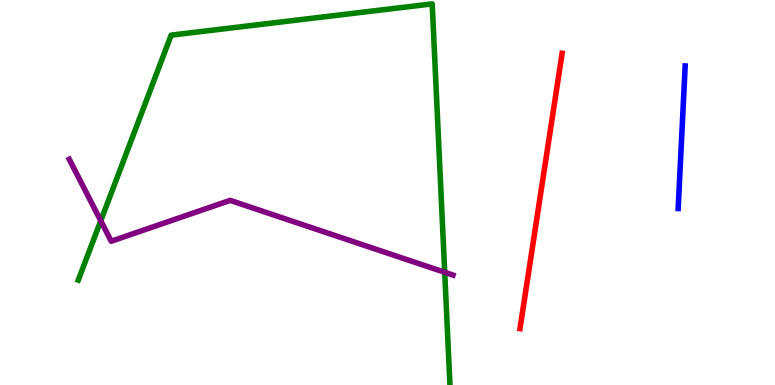[{'lines': ['blue', 'red'], 'intersections': []}, {'lines': ['green', 'red'], 'intersections': []}, {'lines': ['purple', 'red'], 'intersections': []}, {'lines': ['blue', 'green'], 'intersections': []}, {'lines': ['blue', 'purple'], 'intersections': []}, {'lines': ['green', 'purple'], 'intersections': [{'x': 1.3, 'y': 4.27}, {'x': 5.74, 'y': 2.93}]}]